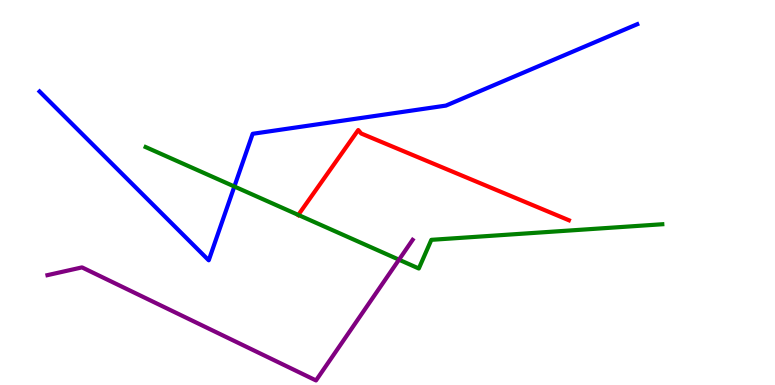[{'lines': ['blue', 'red'], 'intersections': []}, {'lines': ['green', 'red'], 'intersections': [{'x': 3.85, 'y': 4.42}]}, {'lines': ['purple', 'red'], 'intersections': []}, {'lines': ['blue', 'green'], 'intersections': [{'x': 3.02, 'y': 5.16}]}, {'lines': ['blue', 'purple'], 'intersections': []}, {'lines': ['green', 'purple'], 'intersections': [{'x': 5.15, 'y': 3.25}]}]